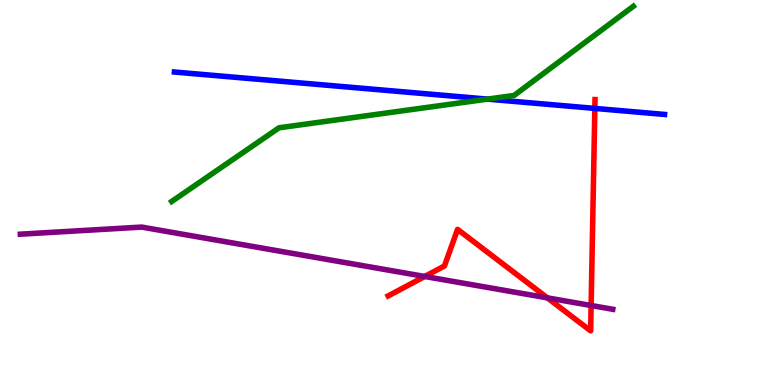[{'lines': ['blue', 'red'], 'intersections': [{'x': 7.68, 'y': 7.18}]}, {'lines': ['green', 'red'], 'intersections': []}, {'lines': ['purple', 'red'], 'intersections': [{'x': 5.48, 'y': 2.82}, {'x': 7.06, 'y': 2.26}, {'x': 7.63, 'y': 2.06}]}, {'lines': ['blue', 'green'], 'intersections': [{'x': 6.29, 'y': 7.43}]}, {'lines': ['blue', 'purple'], 'intersections': []}, {'lines': ['green', 'purple'], 'intersections': []}]